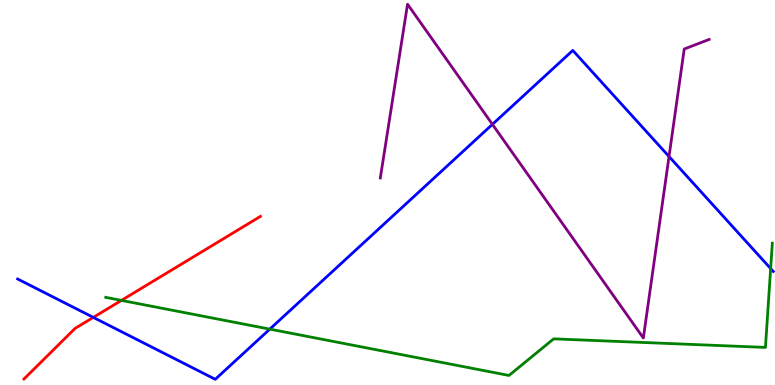[{'lines': ['blue', 'red'], 'intersections': [{'x': 1.2, 'y': 1.76}]}, {'lines': ['green', 'red'], 'intersections': [{'x': 1.57, 'y': 2.2}]}, {'lines': ['purple', 'red'], 'intersections': []}, {'lines': ['blue', 'green'], 'intersections': [{'x': 3.48, 'y': 1.45}, {'x': 9.94, 'y': 3.02}]}, {'lines': ['blue', 'purple'], 'intersections': [{'x': 6.35, 'y': 6.77}, {'x': 8.63, 'y': 5.93}]}, {'lines': ['green', 'purple'], 'intersections': []}]